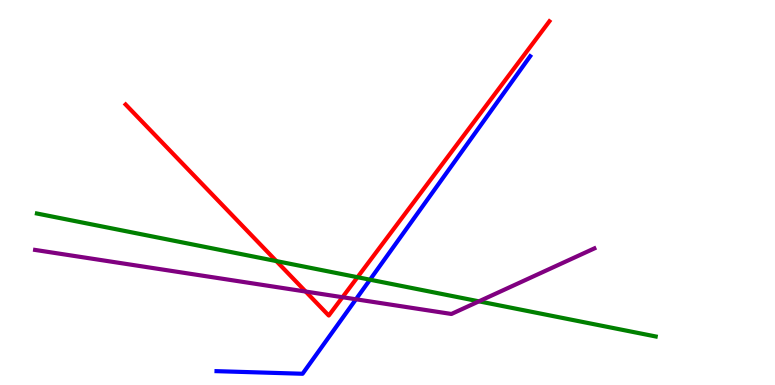[{'lines': ['blue', 'red'], 'intersections': []}, {'lines': ['green', 'red'], 'intersections': [{'x': 3.57, 'y': 3.22}, {'x': 4.61, 'y': 2.8}]}, {'lines': ['purple', 'red'], 'intersections': [{'x': 3.94, 'y': 2.43}, {'x': 4.42, 'y': 2.28}]}, {'lines': ['blue', 'green'], 'intersections': [{'x': 4.77, 'y': 2.74}]}, {'lines': ['blue', 'purple'], 'intersections': [{'x': 4.59, 'y': 2.23}]}, {'lines': ['green', 'purple'], 'intersections': [{'x': 6.18, 'y': 2.17}]}]